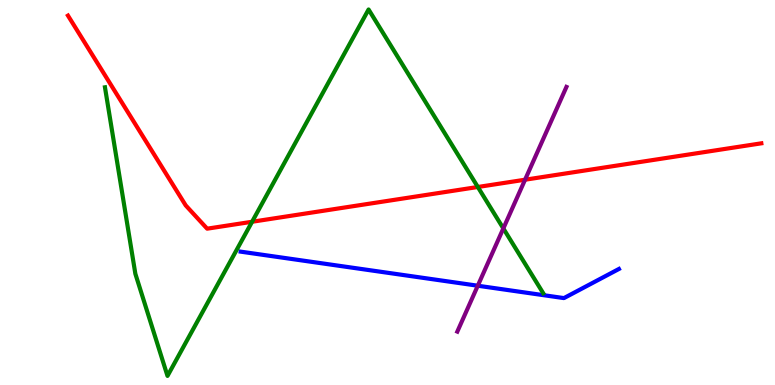[{'lines': ['blue', 'red'], 'intersections': []}, {'lines': ['green', 'red'], 'intersections': [{'x': 3.25, 'y': 4.24}, {'x': 6.17, 'y': 5.14}]}, {'lines': ['purple', 'red'], 'intersections': [{'x': 6.77, 'y': 5.33}]}, {'lines': ['blue', 'green'], 'intersections': []}, {'lines': ['blue', 'purple'], 'intersections': [{'x': 6.16, 'y': 2.58}]}, {'lines': ['green', 'purple'], 'intersections': [{'x': 6.49, 'y': 4.07}]}]